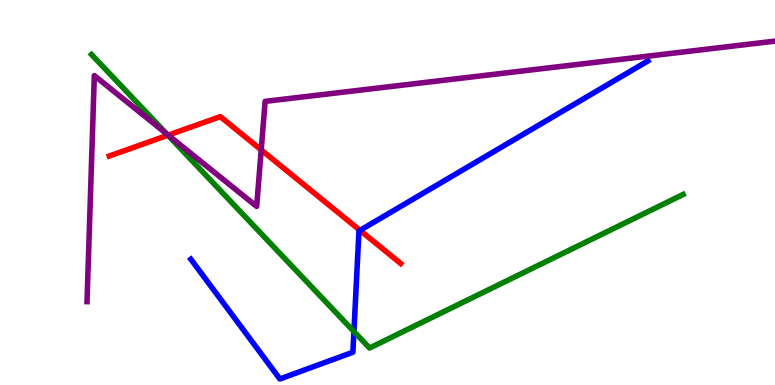[{'lines': ['blue', 'red'], 'intersections': [{'x': 4.65, 'y': 4.02}]}, {'lines': ['green', 'red'], 'intersections': [{'x': 2.17, 'y': 6.49}]}, {'lines': ['purple', 'red'], 'intersections': [{'x': 2.17, 'y': 6.49}, {'x': 3.37, 'y': 6.11}]}, {'lines': ['blue', 'green'], 'intersections': [{'x': 4.57, 'y': 1.39}]}, {'lines': ['blue', 'purple'], 'intersections': []}, {'lines': ['green', 'purple'], 'intersections': [{'x': 2.15, 'y': 6.52}]}]